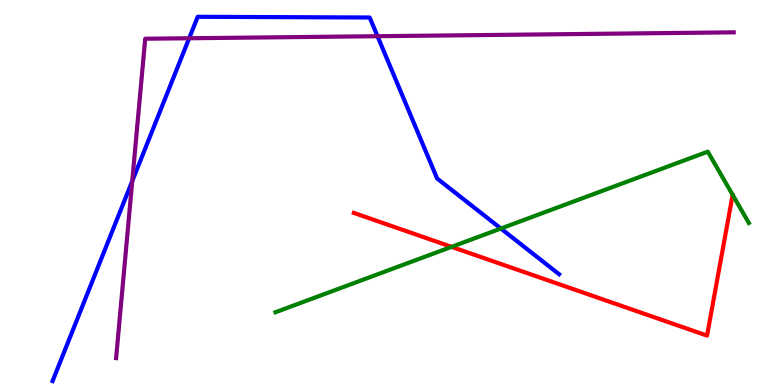[{'lines': ['blue', 'red'], 'intersections': []}, {'lines': ['green', 'red'], 'intersections': [{'x': 5.83, 'y': 3.59}]}, {'lines': ['purple', 'red'], 'intersections': []}, {'lines': ['blue', 'green'], 'intersections': [{'x': 6.46, 'y': 4.06}]}, {'lines': ['blue', 'purple'], 'intersections': [{'x': 1.71, 'y': 5.3}, {'x': 2.44, 'y': 9.01}, {'x': 4.87, 'y': 9.06}]}, {'lines': ['green', 'purple'], 'intersections': []}]